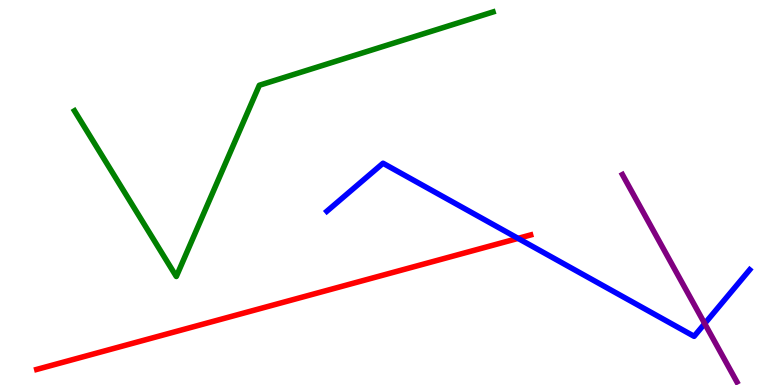[{'lines': ['blue', 'red'], 'intersections': [{'x': 6.68, 'y': 3.81}]}, {'lines': ['green', 'red'], 'intersections': []}, {'lines': ['purple', 'red'], 'intersections': []}, {'lines': ['blue', 'green'], 'intersections': []}, {'lines': ['blue', 'purple'], 'intersections': [{'x': 9.09, 'y': 1.59}]}, {'lines': ['green', 'purple'], 'intersections': []}]